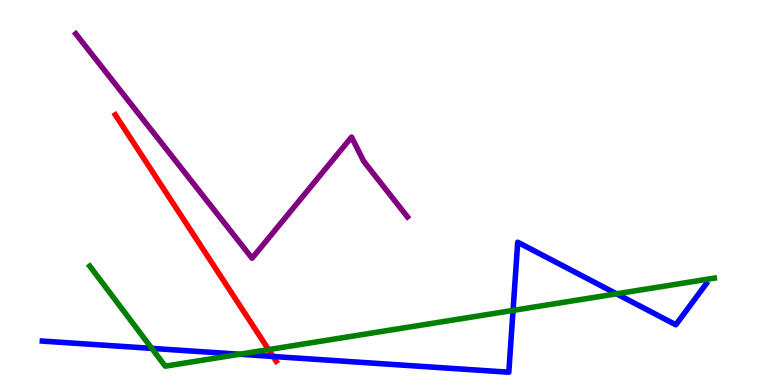[{'lines': ['blue', 'red'], 'intersections': [{'x': 3.52, 'y': 0.741}]}, {'lines': ['green', 'red'], 'intersections': [{'x': 3.47, 'y': 0.92}]}, {'lines': ['purple', 'red'], 'intersections': []}, {'lines': ['blue', 'green'], 'intersections': [{'x': 1.96, 'y': 0.951}, {'x': 3.09, 'y': 0.799}, {'x': 6.62, 'y': 1.94}, {'x': 7.96, 'y': 2.37}]}, {'lines': ['blue', 'purple'], 'intersections': []}, {'lines': ['green', 'purple'], 'intersections': []}]